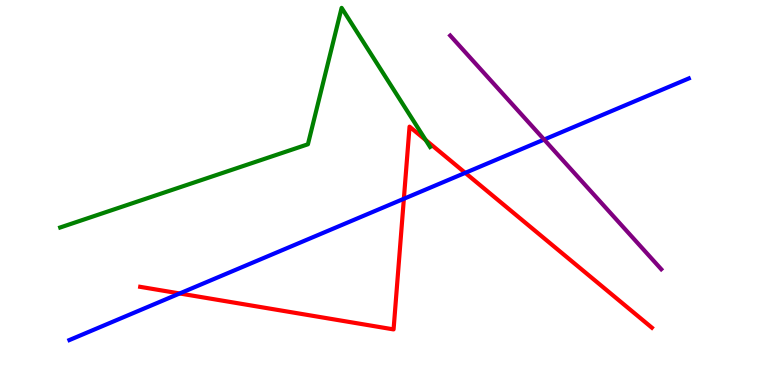[{'lines': ['blue', 'red'], 'intersections': [{'x': 2.32, 'y': 2.38}, {'x': 5.21, 'y': 4.84}, {'x': 6.0, 'y': 5.51}]}, {'lines': ['green', 'red'], 'intersections': [{'x': 5.49, 'y': 6.36}]}, {'lines': ['purple', 'red'], 'intersections': []}, {'lines': ['blue', 'green'], 'intersections': []}, {'lines': ['blue', 'purple'], 'intersections': [{'x': 7.02, 'y': 6.38}]}, {'lines': ['green', 'purple'], 'intersections': []}]